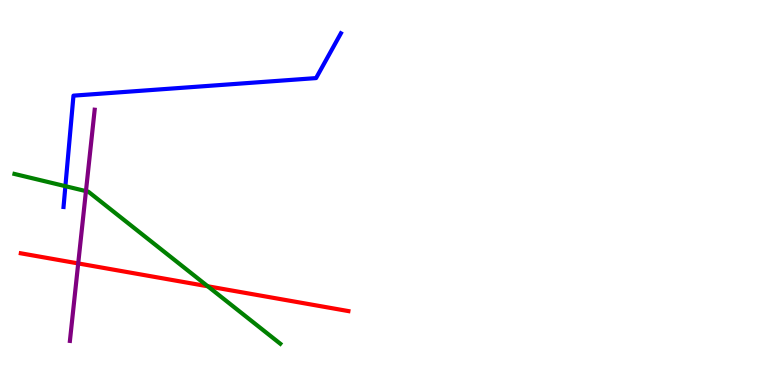[{'lines': ['blue', 'red'], 'intersections': []}, {'lines': ['green', 'red'], 'intersections': [{'x': 2.68, 'y': 2.56}]}, {'lines': ['purple', 'red'], 'intersections': [{'x': 1.01, 'y': 3.16}]}, {'lines': ['blue', 'green'], 'intersections': [{'x': 0.844, 'y': 5.16}]}, {'lines': ['blue', 'purple'], 'intersections': []}, {'lines': ['green', 'purple'], 'intersections': [{'x': 1.11, 'y': 5.04}]}]